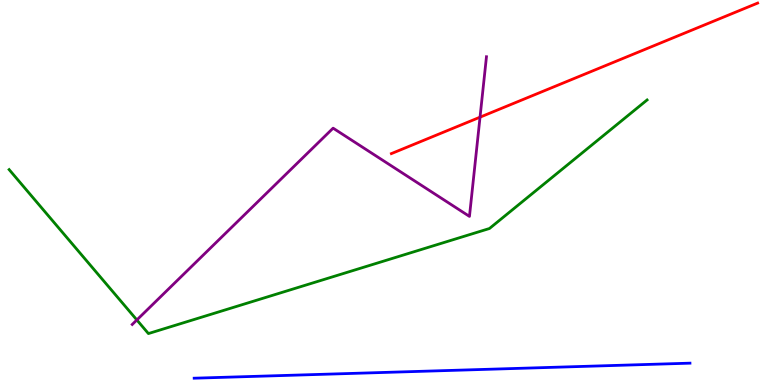[{'lines': ['blue', 'red'], 'intersections': []}, {'lines': ['green', 'red'], 'intersections': []}, {'lines': ['purple', 'red'], 'intersections': [{'x': 6.19, 'y': 6.96}]}, {'lines': ['blue', 'green'], 'intersections': []}, {'lines': ['blue', 'purple'], 'intersections': []}, {'lines': ['green', 'purple'], 'intersections': [{'x': 1.77, 'y': 1.69}]}]